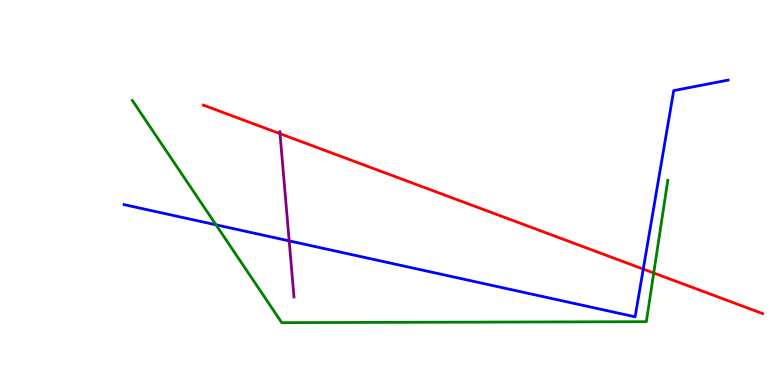[{'lines': ['blue', 'red'], 'intersections': [{'x': 8.3, 'y': 3.01}]}, {'lines': ['green', 'red'], 'intersections': [{'x': 8.44, 'y': 2.91}]}, {'lines': ['purple', 'red'], 'intersections': [{'x': 3.61, 'y': 6.53}]}, {'lines': ['blue', 'green'], 'intersections': [{'x': 2.79, 'y': 4.16}]}, {'lines': ['blue', 'purple'], 'intersections': [{'x': 3.73, 'y': 3.74}]}, {'lines': ['green', 'purple'], 'intersections': []}]